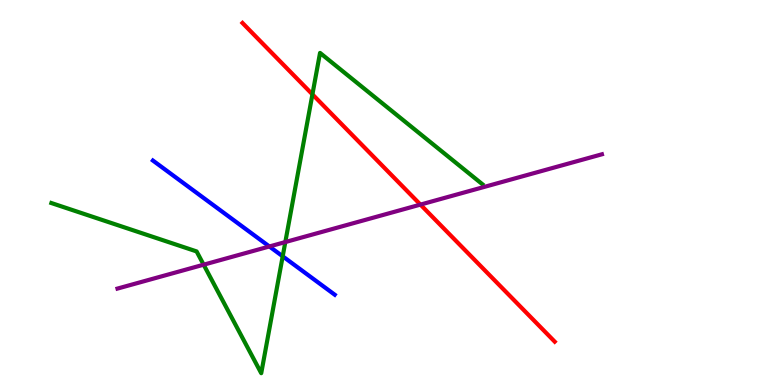[{'lines': ['blue', 'red'], 'intersections': []}, {'lines': ['green', 'red'], 'intersections': [{'x': 4.03, 'y': 7.55}]}, {'lines': ['purple', 'red'], 'intersections': [{'x': 5.42, 'y': 4.69}]}, {'lines': ['blue', 'green'], 'intersections': [{'x': 3.65, 'y': 3.34}]}, {'lines': ['blue', 'purple'], 'intersections': [{'x': 3.48, 'y': 3.6}]}, {'lines': ['green', 'purple'], 'intersections': [{'x': 2.63, 'y': 3.12}, {'x': 3.68, 'y': 3.71}]}]